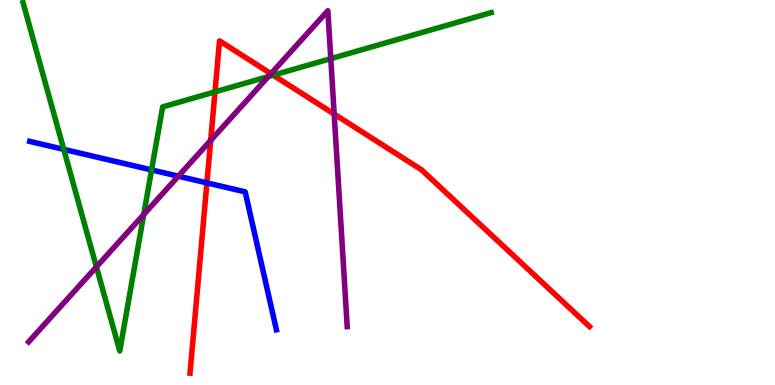[{'lines': ['blue', 'red'], 'intersections': [{'x': 2.67, 'y': 5.25}]}, {'lines': ['green', 'red'], 'intersections': [{'x': 2.77, 'y': 7.61}, {'x': 3.53, 'y': 8.05}]}, {'lines': ['purple', 'red'], 'intersections': [{'x': 2.72, 'y': 6.35}, {'x': 3.5, 'y': 8.09}, {'x': 4.31, 'y': 7.04}]}, {'lines': ['blue', 'green'], 'intersections': [{'x': 0.823, 'y': 6.12}, {'x': 1.96, 'y': 5.59}]}, {'lines': ['blue', 'purple'], 'intersections': [{'x': 2.3, 'y': 5.42}]}, {'lines': ['green', 'purple'], 'intersections': [{'x': 1.24, 'y': 3.07}, {'x': 1.85, 'y': 4.43}, {'x': 3.46, 'y': 8.01}, {'x': 4.27, 'y': 8.48}]}]